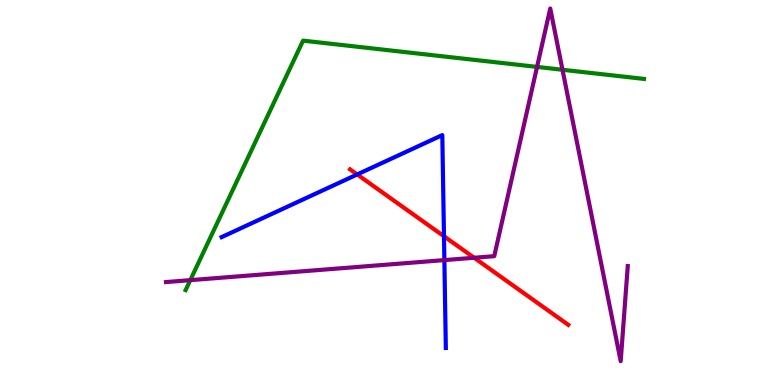[{'lines': ['blue', 'red'], 'intersections': [{'x': 4.61, 'y': 5.47}, {'x': 5.73, 'y': 3.86}]}, {'lines': ['green', 'red'], 'intersections': []}, {'lines': ['purple', 'red'], 'intersections': [{'x': 6.12, 'y': 3.31}]}, {'lines': ['blue', 'green'], 'intersections': []}, {'lines': ['blue', 'purple'], 'intersections': [{'x': 5.73, 'y': 3.24}]}, {'lines': ['green', 'purple'], 'intersections': [{'x': 2.46, 'y': 2.72}, {'x': 6.93, 'y': 8.26}, {'x': 7.26, 'y': 8.19}]}]